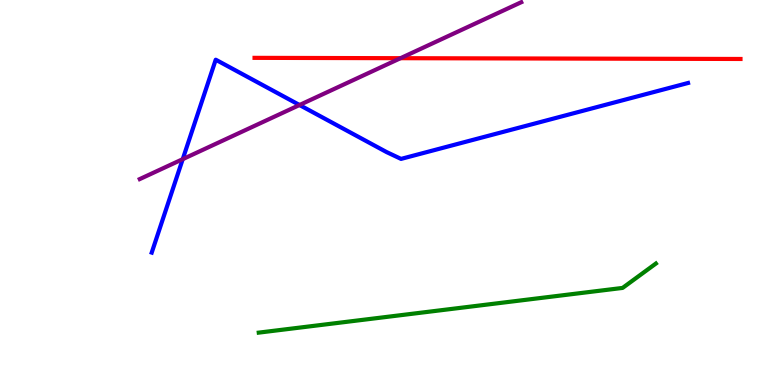[{'lines': ['blue', 'red'], 'intersections': []}, {'lines': ['green', 'red'], 'intersections': []}, {'lines': ['purple', 'red'], 'intersections': [{'x': 5.17, 'y': 8.49}]}, {'lines': ['blue', 'green'], 'intersections': []}, {'lines': ['blue', 'purple'], 'intersections': [{'x': 2.36, 'y': 5.87}, {'x': 3.86, 'y': 7.27}]}, {'lines': ['green', 'purple'], 'intersections': []}]